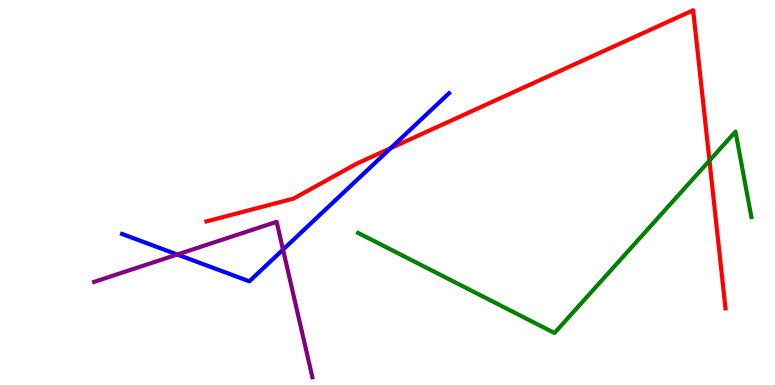[{'lines': ['blue', 'red'], 'intersections': [{'x': 5.04, 'y': 6.15}]}, {'lines': ['green', 'red'], 'intersections': [{'x': 9.15, 'y': 5.83}]}, {'lines': ['purple', 'red'], 'intersections': []}, {'lines': ['blue', 'green'], 'intersections': []}, {'lines': ['blue', 'purple'], 'intersections': [{'x': 2.29, 'y': 3.39}, {'x': 3.65, 'y': 3.52}]}, {'lines': ['green', 'purple'], 'intersections': []}]